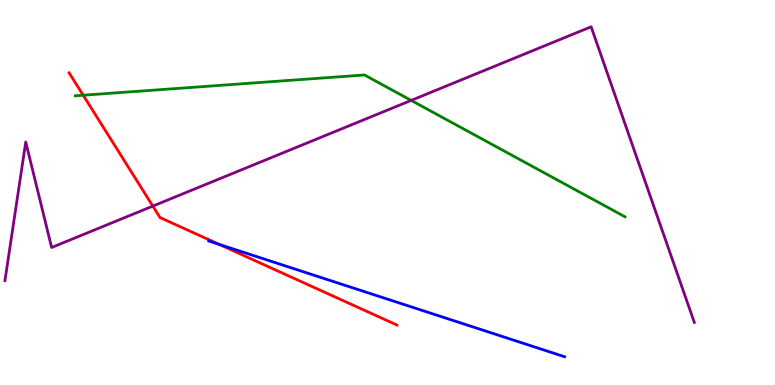[{'lines': ['blue', 'red'], 'intersections': [{'x': 2.83, 'y': 3.65}]}, {'lines': ['green', 'red'], 'intersections': [{'x': 1.07, 'y': 7.53}]}, {'lines': ['purple', 'red'], 'intersections': [{'x': 1.97, 'y': 4.65}]}, {'lines': ['blue', 'green'], 'intersections': []}, {'lines': ['blue', 'purple'], 'intersections': []}, {'lines': ['green', 'purple'], 'intersections': [{'x': 5.31, 'y': 7.39}]}]